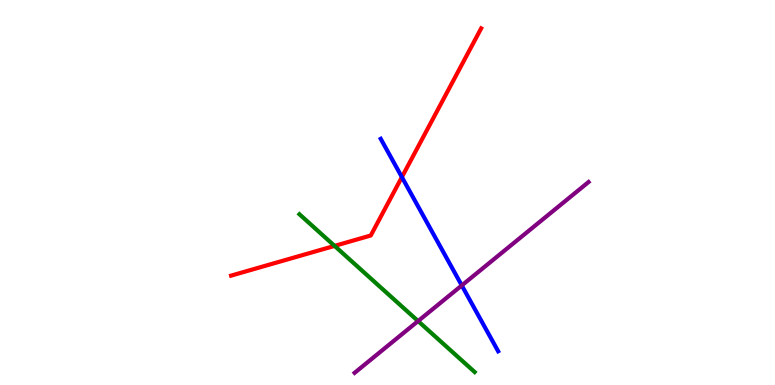[{'lines': ['blue', 'red'], 'intersections': [{'x': 5.19, 'y': 5.4}]}, {'lines': ['green', 'red'], 'intersections': [{'x': 4.32, 'y': 3.61}]}, {'lines': ['purple', 'red'], 'intersections': []}, {'lines': ['blue', 'green'], 'intersections': []}, {'lines': ['blue', 'purple'], 'intersections': [{'x': 5.96, 'y': 2.59}]}, {'lines': ['green', 'purple'], 'intersections': [{'x': 5.39, 'y': 1.66}]}]